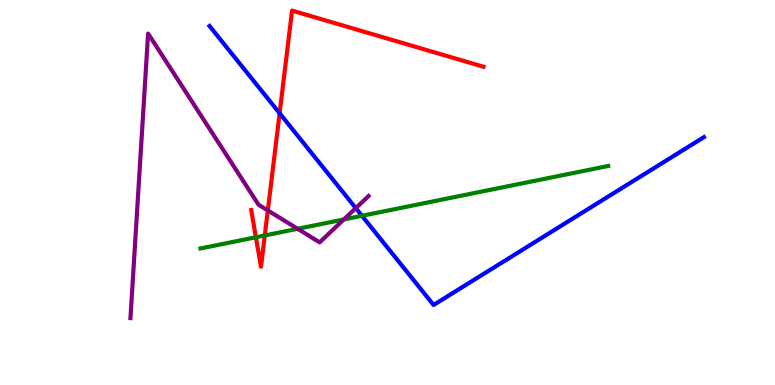[{'lines': ['blue', 'red'], 'intersections': [{'x': 3.61, 'y': 7.06}]}, {'lines': ['green', 'red'], 'intersections': [{'x': 3.3, 'y': 3.84}, {'x': 3.42, 'y': 3.88}]}, {'lines': ['purple', 'red'], 'intersections': [{'x': 3.46, 'y': 4.53}]}, {'lines': ['blue', 'green'], 'intersections': [{'x': 4.67, 'y': 4.39}]}, {'lines': ['blue', 'purple'], 'intersections': [{'x': 4.59, 'y': 4.59}]}, {'lines': ['green', 'purple'], 'intersections': [{'x': 3.84, 'y': 4.06}, {'x': 4.44, 'y': 4.3}]}]